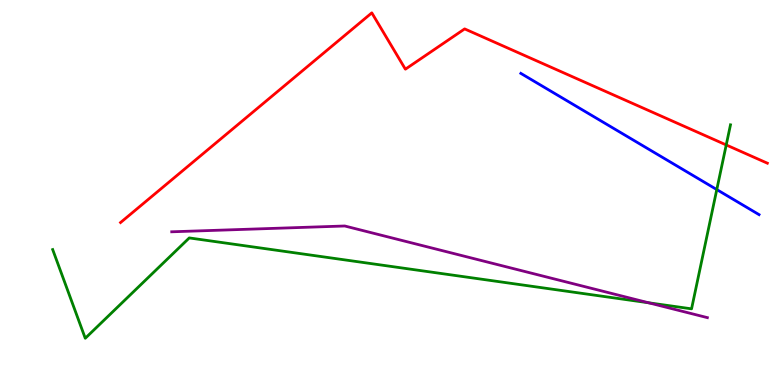[{'lines': ['blue', 'red'], 'intersections': []}, {'lines': ['green', 'red'], 'intersections': [{'x': 9.37, 'y': 6.24}]}, {'lines': ['purple', 'red'], 'intersections': []}, {'lines': ['blue', 'green'], 'intersections': [{'x': 9.25, 'y': 5.08}]}, {'lines': ['blue', 'purple'], 'intersections': []}, {'lines': ['green', 'purple'], 'intersections': [{'x': 8.37, 'y': 2.14}]}]